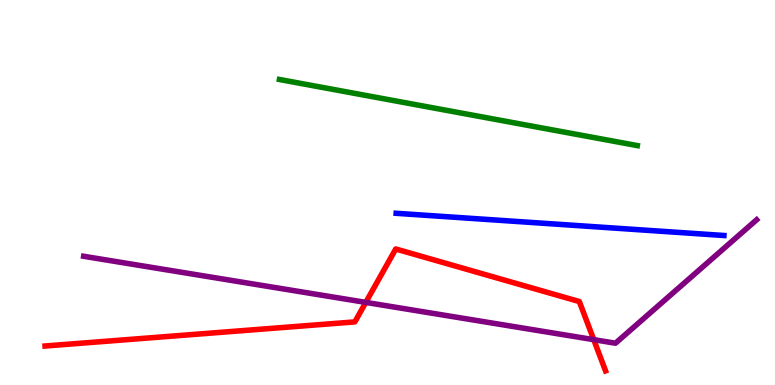[{'lines': ['blue', 'red'], 'intersections': []}, {'lines': ['green', 'red'], 'intersections': []}, {'lines': ['purple', 'red'], 'intersections': [{'x': 4.72, 'y': 2.15}, {'x': 7.66, 'y': 1.18}]}, {'lines': ['blue', 'green'], 'intersections': []}, {'lines': ['blue', 'purple'], 'intersections': []}, {'lines': ['green', 'purple'], 'intersections': []}]